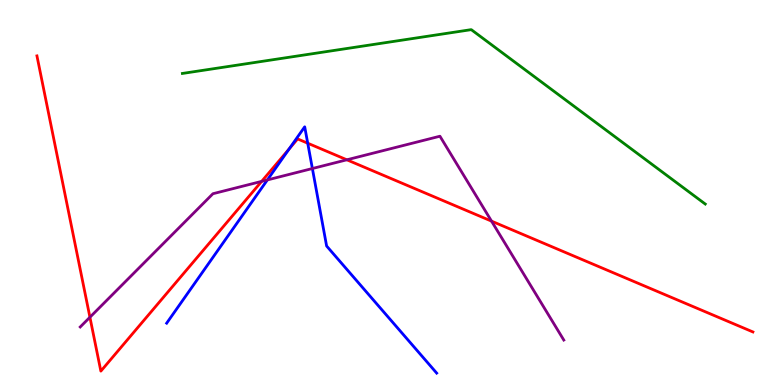[{'lines': ['blue', 'red'], 'intersections': [{'x': 3.73, 'y': 6.13}, {'x': 3.97, 'y': 6.28}]}, {'lines': ['green', 'red'], 'intersections': []}, {'lines': ['purple', 'red'], 'intersections': [{'x': 1.16, 'y': 1.76}, {'x': 3.38, 'y': 5.29}, {'x': 4.48, 'y': 5.85}, {'x': 6.34, 'y': 4.26}]}, {'lines': ['blue', 'green'], 'intersections': []}, {'lines': ['blue', 'purple'], 'intersections': [{'x': 3.45, 'y': 5.33}, {'x': 4.03, 'y': 5.62}]}, {'lines': ['green', 'purple'], 'intersections': []}]